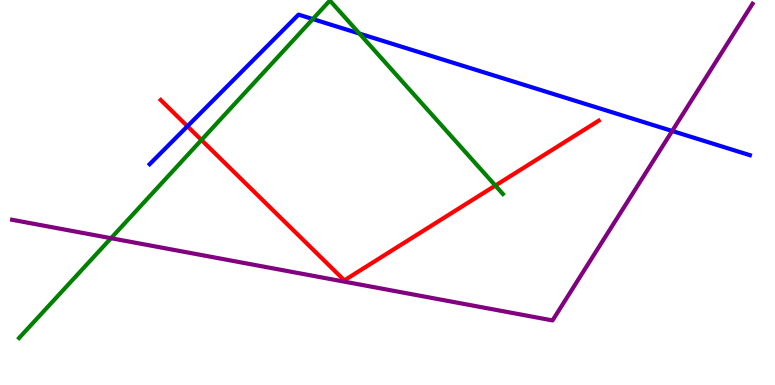[{'lines': ['blue', 'red'], 'intersections': [{'x': 2.42, 'y': 6.72}]}, {'lines': ['green', 'red'], 'intersections': [{'x': 2.6, 'y': 6.36}, {'x': 6.39, 'y': 5.18}]}, {'lines': ['purple', 'red'], 'intersections': []}, {'lines': ['blue', 'green'], 'intersections': [{'x': 4.04, 'y': 9.5}, {'x': 4.64, 'y': 9.13}]}, {'lines': ['blue', 'purple'], 'intersections': [{'x': 8.67, 'y': 6.6}]}, {'lines': ['green', 'purple'], 'intersections': [{'x': 1.43, 'y': 3.81}]}]